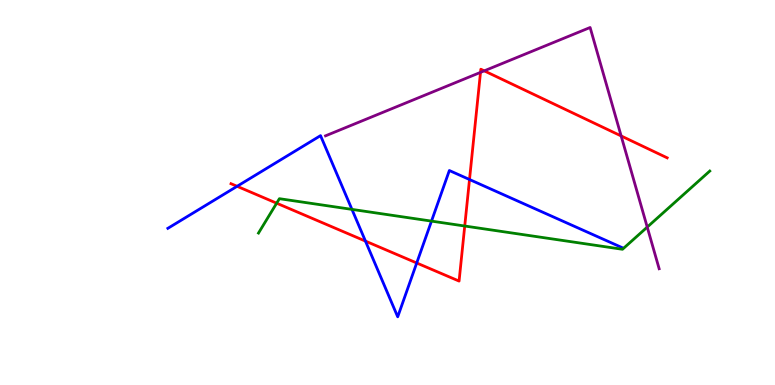[{'lines': ['blue', 'red'], 'intersections': [{'x': 3.06, 'y': 5.16}, {'x': 4.72, 'y': 3.74}, {'x': 5.38, 'y': 3.17}, {'x': 6.06, 'y': 5.34}]}, {'lines': ['green', 'red'], 'intersections': [{'x': 3.57, 'y': 4.72}, {'x': 6.0, 'y': 4.13}]}, {'lines': ['purple', 'red'], 'intersections': [{'x': 6.2, 'y': 8.12}, {'x': 6.25, 'y': 8.16}, {'x': 8.01, 'y': 6.47}]}, {'lines': ['blue', 'green'], 'intersections': [{'x': 4.54, 'y': 4.56}, {'x': 5.57, 'y': 4.26}]}, {'lines': ['blue', 'purple'], 'intersections': []}, {'lines': ['green', 'purple'], 'intersections': [{'x': 8.35, 'y': 4.1}]}]